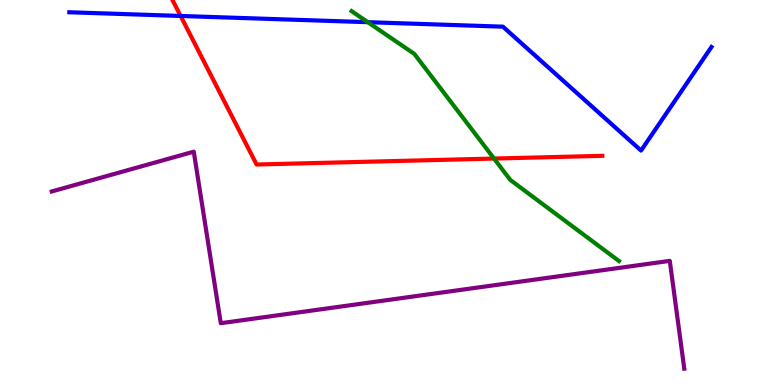[{'lines': ['blue', 'red'], 'intersections': [{'x': 2.33, 'y': 9.59}]}, {'lines': ['green', 'red'], 'intersections': [{'x': 6.37, 'y': 5.88}]}, {'lines': ['purple', 'red'], 'intersections': []}, {'lines': ['blue', 'green'], 'intersections': [{'x': 4.75, 'y': 9.42}]}, {'lines': ['blue', 'purple'], 'intersections': []}, {'lines': ['green', 'purple'], 'intersections': []}]